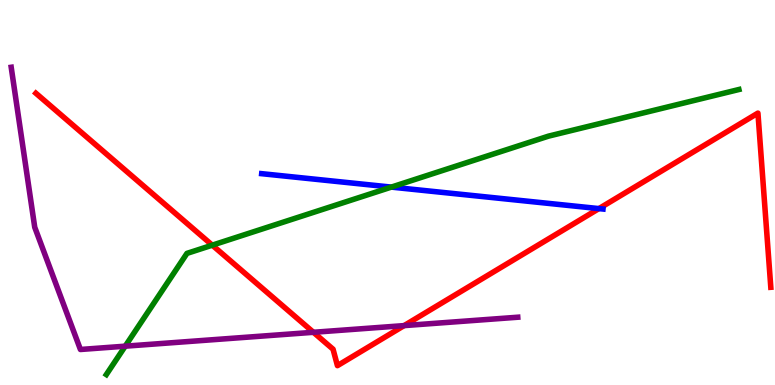[{'lines': ['blue', 'red'], 'intersections': [{'x': 7.73, 'y': 4.58}]}, {'lines': ['green', 'red'], 'intersections': [{'x': 2.74, 'y': 3.63}]}, {'lines': ['purple', 'red'], 'intersections': [{'x': 4.04, 'y': 1.37}, {'x': 5.21, 'y': 1.54}]}, {'lines': ['blue', 'green'], 'intersections': [{'x': 5.05, 'y': 5.14}]}, {'lines': ['blue', 'purple'], 'intersections': []}, {'lines': ['green', 'purple'], 'intersections': [{'x': 1.62, 'y': 1.01}]}]